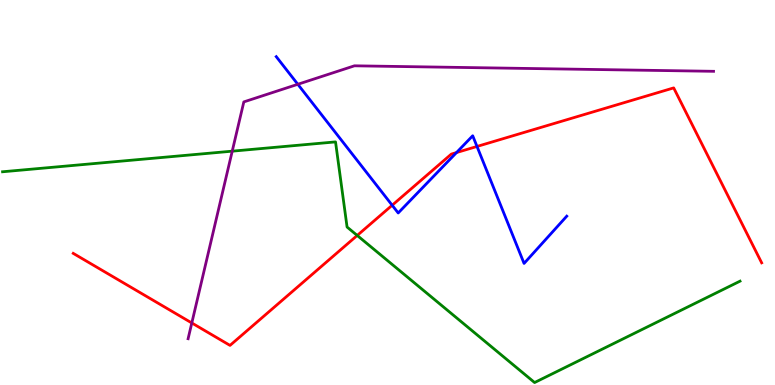[{'lines': ['blue', 'red'], 'intersections': [{'x': 5.06, 'y': 4.67}, {'x': 5.89, 'y': 6.04}, {'x': 6.15, 'y': 6.2}]}, {'lines': ['green', 'red'], 'intersections': [{'x': 4.61, 'y': 3.88}]}, {'lines': ['purple', 'red'], 'intersections': [{'x': 2.47, 'y': 1.61}]}, {'lines': ['blue', 'green'], 'intersections': []}, {'lines': ['blue', 'purple'], 'intersections': [{'x': 3.84, 'y': 7.81}]}, {'lines': ['green', 'purple'], 'intersections': [{'x': 3.0, 'y': 6.07}]}]